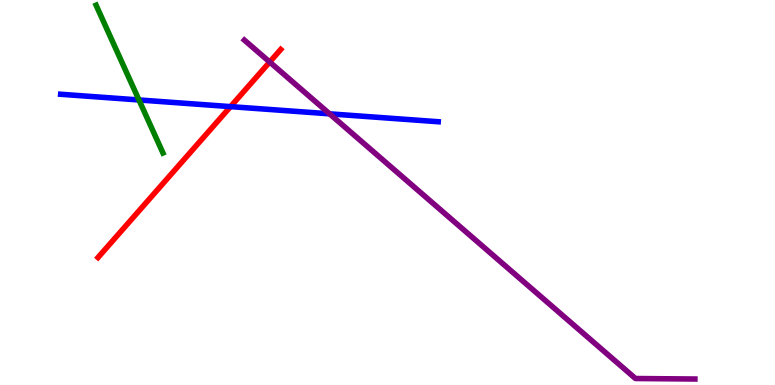[{'lines': ['blue', 'red'], 'intersections': [{'x': 2.97, 'y': 7.23}]}, {'lines': ['green', 'red'], 'intersections': []}, {'lines': ['purple', 'red'], 'intersections': [{'x': 3.48, 'y': 8.39}]}, {'lines': ['blue', 'green'], 'intersections': [{'x': 1.79, 'y': 7.4}]}, {'lines': ['blue', 'purple'], 'intersections': [{'x': 4.25, 'y': 7.04}]}, {'lines': ['green', 'purple'], 'intersections': []}]